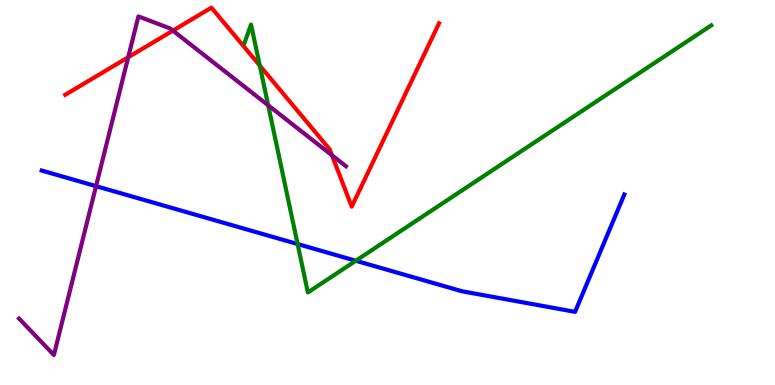[{'lines': ['blue', 'red'], 'intersections': []}, {'lines': ['green', 'red'], 'intersections': [{'x': 3.35, 'y': 8.3}]}, {'lines': ['purple', 'red'], 'intersections': [{'x': 1.65, 'y': 8.51}, {'x': 2.23, 'y': 9.2}, {'x': 4.28, 'y': 5.97}]}, {'lines': ['blue', 'green'], 'intersections': [{'x': 3.84, 'y': 3.66}, {'x': 4.59, 'y': 3.23}]}, {'lines': ['blue', 'purple'], 'intersections': [{'x': 1.24, 'y': 5.17}]}, {'lines': ['green', 'purple'], 'intersections': [{'x': 3.46, 'y': 7.26}]}]